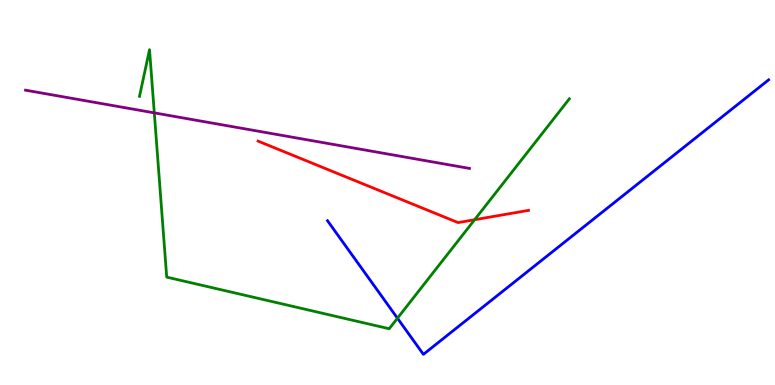[{'lines': ['blue', 'red'], 'intersections': []}, {'lines': ['green', 'red'], 'intersections': [{'x': 6.12, 'y': 4.29}]}, {'lines': ['purple', 'red'], 'intersections': []}, {'lines': ['blue', 'green'], 'intersections': [{'x': 5.13, 'y': 1.74}]}, {'lines': ['blue', 'purple'], 'intersections': []}, {'lines': ['green', 'purple'], 'intersections': [{'x': 1.99, 'y': 7.07}]}]